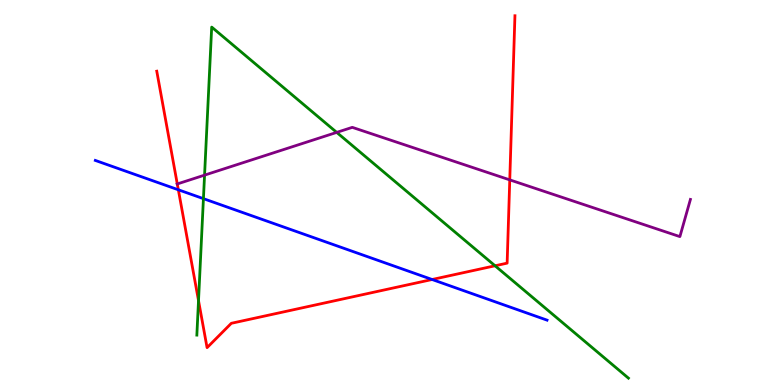[{'lines': ['blue', 'red'], 'intersections': [{'x': 2.3, 'y': 5.07}, {'x': 5.58, 'y': 2.74}]}, {'lines': ['green', 'red'], 'intersections': [{'x': 2.56, 'y': 2.19}, {'x': 6.39, 'y': 3.1}]}, {'lines': ['purple', 'red'], 'intersections': [{'x': 2.29, 'y': 5.22}, {'x': 6.58, 'y': 5.33}]}, {'lines': ['blue', 'green'], 'intersections': [{'x': 2.62, 'y': 4.84}]}, {'lines': ['blue', 'purple'], 'intersections': []}, {'lines': ['green', 'purple'], 'intersections': [{'x': 2.64, 'y': 5.45}, {'x': 4.34, 'y': 6.56}]}]